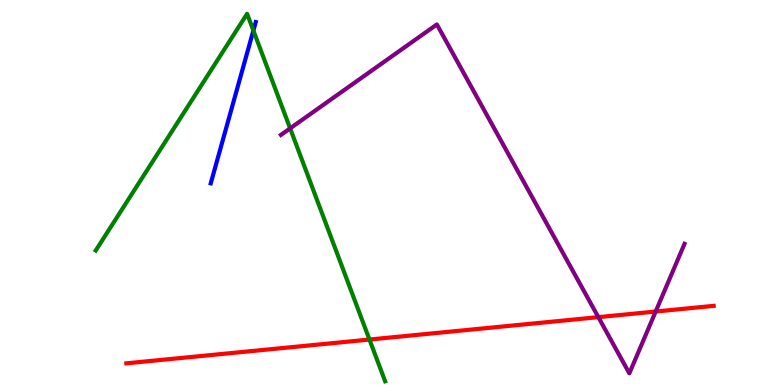[{'lines': ['blue', 'red'], 'intersections': []}, {'lines': ['green', 'red'], 'intersections': [{'x': 4.77, 'y': 1.18}]}, {'lines': ['purple', 'red'], 'intersections': [{'x': 7.72, 'y': 1.76}, {'x': 8.46, 'y': 1.91}]}, {'lines': ['blue', 'green'], 'intersections': [{'x': 3.27, 'y': 9.21}]}, {'lines': ['blue', 'purple'], 'intersections': []}, {'lines': ['green', 'purple'], 'intersections': [{'x': 3.74, 'y': 6.67}]}]